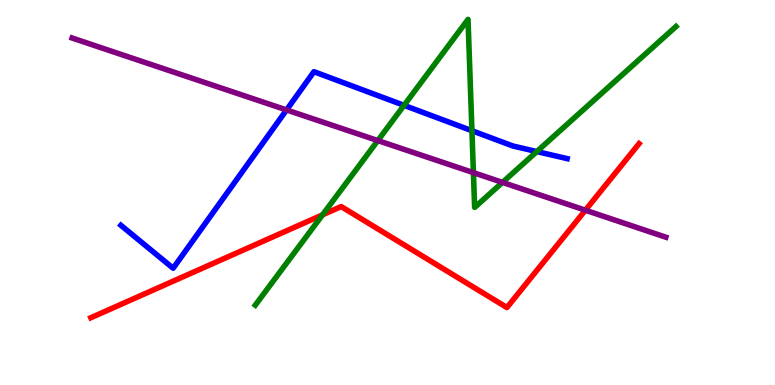[{'lines': ['blue', 'red'], 'intersections': []}, {'lines': ['green', 'red'], 'intersections': [{'x': 4.16, 'y': 4.42}]}, {'lines': ['purple', 'red'], 'intersections': [{'x': 7.55, 'y': 4.54}]}, {'lines': ['blue', 'green'], 'intersections': [{'x': 5.21, 'y': 7.26}, {'x': 6.09, 'y': 6.61}, {'x': 6.93, 'y': 6.06}]}, {'lines': ['blue', 'purple'], 'intersections': [{'x': 3.7, 'y': 7.14}]}, {'lines': ['green', 'purple'], 'intersections': [{'x': 4.88, 'y': 6.35}, {'x': 6.11, 'y': 5.52}, {'x': 6.48, 'y': 5.26}]}]